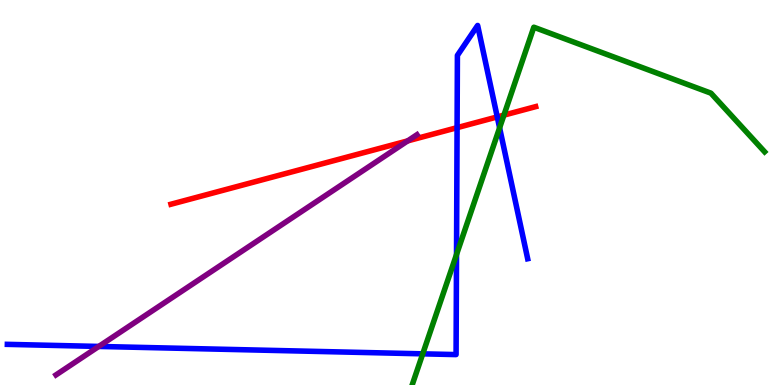[{'lines': ['blue', 'red'], 'intersections': [{'x': 5.9, 'y': 6.68}, {'x': 6.42, 'y': 6.96}]}, {'lines': ['green', 'red'], 'intersections': [{'x': 6.5, 'y': 7.01}]}, {'lines': ['purple', 'red'], 'intersections': [{'x': 5.26, 'y': 6.34}]}, {'lines': ['blue', 'green'], 'intersections': [{'x': 5.45, 'y': 0.81}, {'x': 5.89, 'y': 3.39}, {'x': 6.45, 'y': 6.68}]}, {'lines': ['blue', 'purple'], 'intersections': [{'x': 1.27, 'y': 1.0}]}, {'lines': ['green', 'purple'], 'intersections': []}]